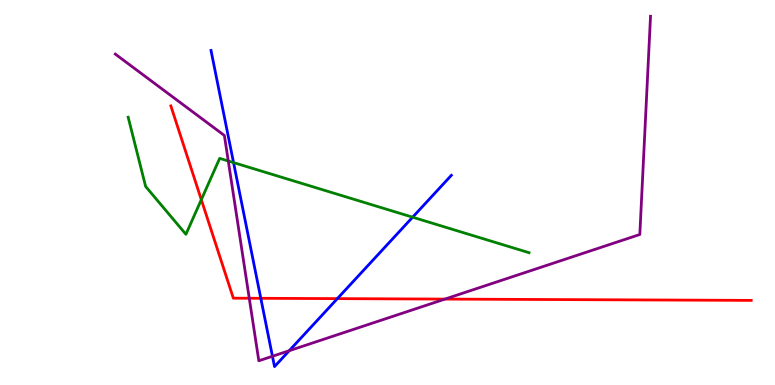[{'lines': ['blue', 'red'], 'intersections': [{'x': 3.37, 'y': 2.25}, {'x': 4.35, 'y': 2.24}]}, {'lines': ['green', 'red'], 'intersections': [{'x': 2.6, 'y': 4.81}]}, {'lines': ['purple', 'red'], 'intersections': [{'x': 3.22, 'y': 2.25}, {'x': 5.74, 'y': 2.23}]}, {'lines': ['blue', 'green'], 'intersections': [{'x': 3.01, 'y': 5.78}, {'x': 5.32, 'y': 4.36}]}, {'lines': ['blue', 'purple'], 'intersections': [{'x': 3.52, 'y': 0.746}, {'x': 3.73, 'y': 0.891}]}, {'lines': ['green', 'purple'], 'intersections': [{'x': 2.95, 'y': 5.82}]}]